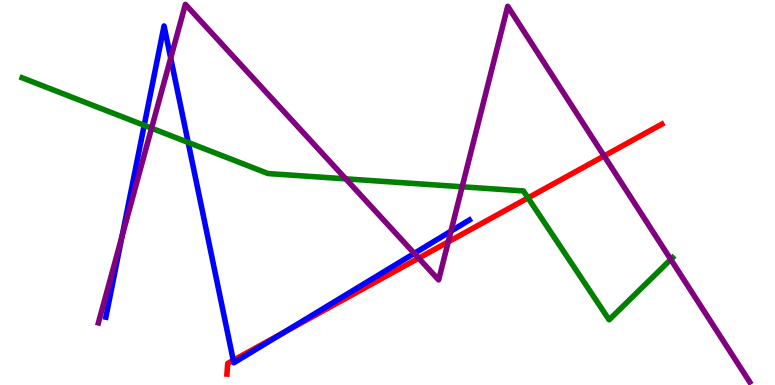[{'lines': ['blue', 'red'], 'intersections': [{'x': 3.01, 'y': 0.641}, {'x': 3.66, 'y': 1.36}]}, {'lines': ['green', 'red'], 'intersections': [{'x': 6.81, 'y': 4.86}]}, {'lines': ['purple', 'red'], 'intersections': [{'x': 5.4, 'y': 3.29}, {'x': 5.78, 'y': 3.72}, {'x': 7.8, 'y': 5.95}]}, {'lines': ['blue', 'green'], 'intersections': [{'x': 1.86, 'y': 6.74}, {'x': 2.43, 'y': 6.3}]}, {'lines': ['blue', 'purple'], 'intersections': [{'x': 1.57, 'y': 3.86}, {'x': 2.2, 'y': 8.49}, {'x': 5.35, 'y': 3.42}, {'x': 5.82, 'y': 4.0}]}, {'lines': ['green', 'purple'], 'intersections': [{'x': 1.96, 'y': 6.67}, {'x': 4.46, 'y': 5.35}, {'x': 5.96, 'y': 5.15}, {'x': 8.66, 'y': 3.26}]}]